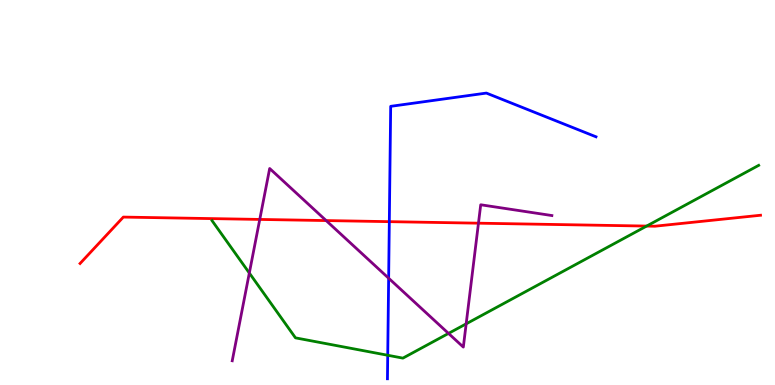[{'lines': ['blue', 'red'], 'intersections': [{'x': 5.02, 'y': 4.24}]}, {'lines': ['green', 'red'], 'intersections': [{'x': 8.34, 'y': 4.13}]}, {'lines': ['purple', 'red'], 'intersections': [{'x': 3.35, 'y': 4.3}, {'x': 4.21, 'y': 4.27}, {'x': 6.17, 'y': 4.2}]}, {'lines': ['blue', 'green'], 'intersections': [{'x': 5.0, 'y': 0.772}]}, {'lines': ['blue', 'purple'], 'intersections': [{'x': 5.01, 'y': 2.77}]}, {'lines': ['green', 'purple'], 'intersections': [{'x': 3.22, 'y': 2.91}, {'x': 5.79, 'y': 1.34}, {'x': 6.02, 'y': 1.59}]}]